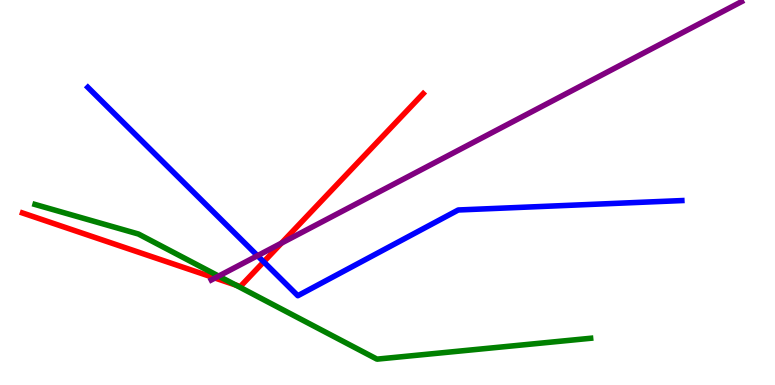[{'lines': ['blue', 'red'], 'intersections': [{'x': 3.4, 'y': 3.2}]}, {'lines': ['green', 'red'], 'intersections': [{'x': 3.04, 'y': 2.6}]}, {'lines': ['purple', 'red'], 'intersections': [{'x': 2.77, 'y': 2.78}, {'x': 3.63, 'y': 3.69}]}, {'lines': ['blue', 'green'], 'intersections': []}, {'lines': ['blue', 'purple'], 'intersections': [{'x': 3.32, 'y': 3.36}]}, {'lines': ['green', 'purple'], 'intersections': [{'x': 2.82, 'y': 2.83}]}]